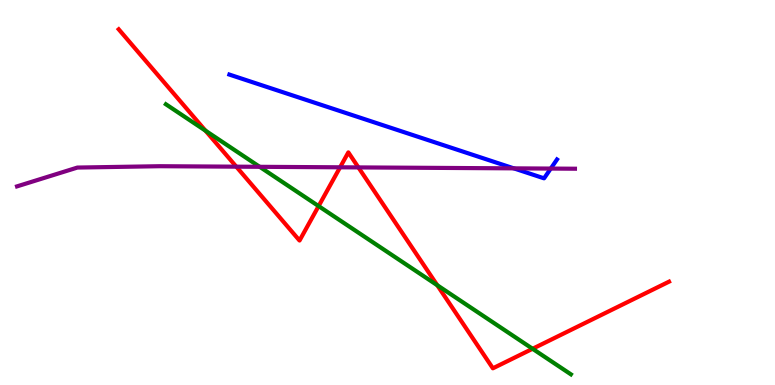[{'lines': ['blue', 'red'], 'intersections': []}, {'lines': ['green', 'red'], 'intersections': [{'x': 2.65, 'y': 6.61}, {'x': 4.11, 'y': 4.65}, {'x': 5.64, 'y': 2.59}, {'x': 6.87, 'y': 0.941}]}, {'lines': ['purple', 'red'], 'intersections': [{'x': 3.05, 'y': 5.67}, {'x': 4.39, 'y': 5.65}, {'x': 4.62, 'y': 5.65}]}, {'lines': ['blue', 'green'], 'intersections': []}, {'lines': ['blue', 'purple'], 'intersections': [{'x': 6.63, 'y': 5.63}, {'x': 7.11, 'y': 5.62}]}, {'lines': ['green', 'purple'], 'intersections': [{'x': 3.35, 'y': 5.67}]}]